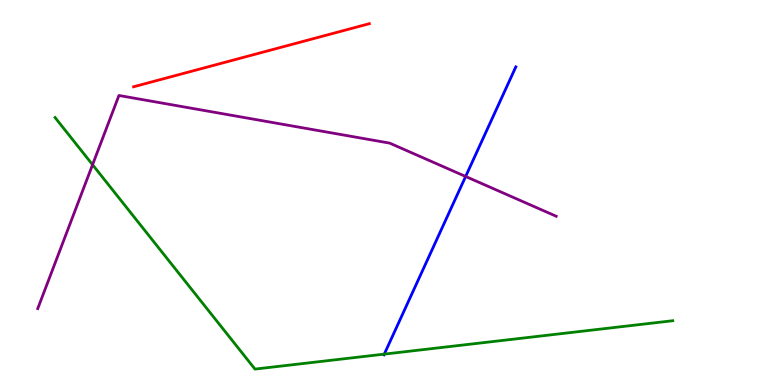[{'lines': ['blue', 'red'], 'intersections': []}, {'lines': ['green', 'red'], 'intersections': []}, {'lines': ['purple', 'red'], 'intersections': []}, {'lines': ['blue', 'green'], 'intersections': [{'x': 4.96, 'y': 0.802}]}, {'lines': ['blue', 'purple'], 'intersections': [{'x': 6.01, 'y': 5.42}]}, {'lines': ['green', 'purple'], 'intersections': [{'x': 1.19, 'y': 5.72}]}]